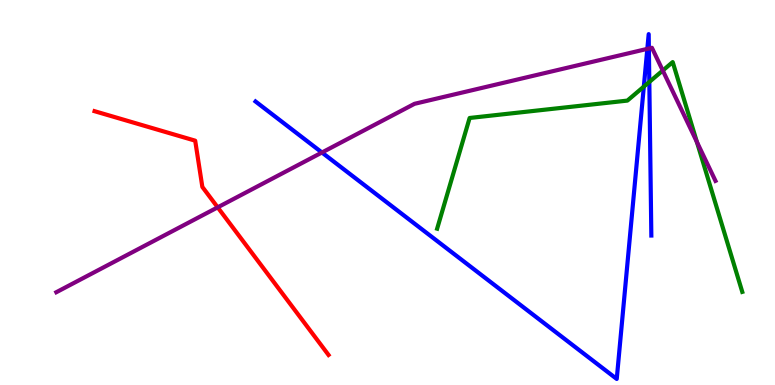[{'lines': ['blue', 'red'], 'intersections': []}, {'lines': ['green', 'red'], 'intersections': []}, {'lines': ['purple', 'red'], 'intersections': [{'x': 2.81, 'y': 4.61}]}, {'lines': ['blue', 'green'], 'intersections': [{'x': 8.31, 'y': 7.75}, {'x': 8.38, 'y': 7.87}]}, {'lines': ['blue', 'purple'], 'intersections': [{'x': 4.15, 'y': 6.04}, {'x': 8.35, 'y': 8.73}, {'x': 8.37, 'y': 8.74}]}, {'lines': ['green', 'purple'], 'intersections': [{'x': 8.55, 'y': 8.17}, {'x': 8.99, 'y': 6.31}]}]